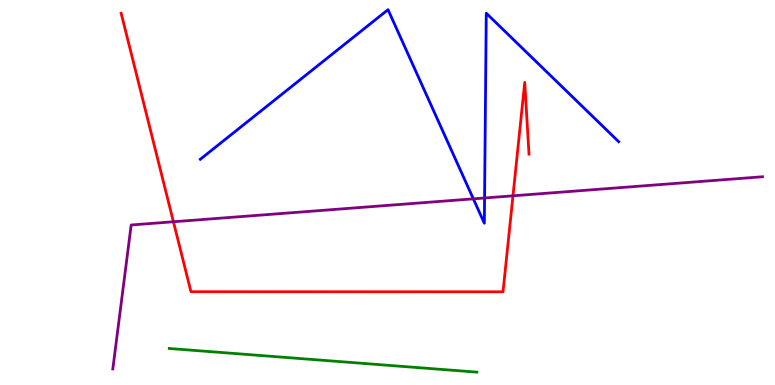[{'lines': ['blue', 'red'], 'intersections': []}, {'lines': ['green', 'red'], 'intersections': []}, {'lines': ['purple', 'red'], 'intersections': [{'x': 2.24, 'y': 4.24}, {'x': 6.62, 'y': 4.91}]}, {'lines': ['blue', 'green'], 'intersections': []}, {'lines': ['blue', 'purple'], 'intersections': [{'x': 6.11, 'y': 4.84}, {'x': 6.25, 'y': 4.86}]}, {'lines': ['green', 'purple'], 'intersections': []}]